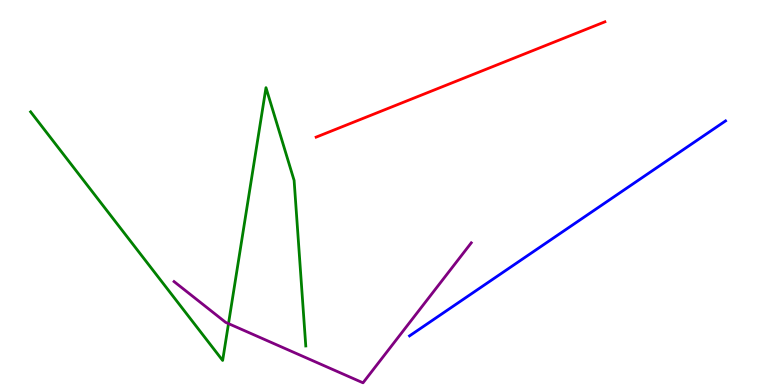[{'lines': ['blue', 'red'], 'intersections': []}, {'lines': ['green', 'red'], 'intersections': []}, {'lines': ['purple', 'red'], 'intersections': []}, {'lines': ['blue', 'green'], 'intersections': []}, {'lines': ['blue', 'purple'], 'intersections': []}, {'lines': ['green', 'purple'], 'intersections': [{'x': 2.95, 'y': 1.59}]}]